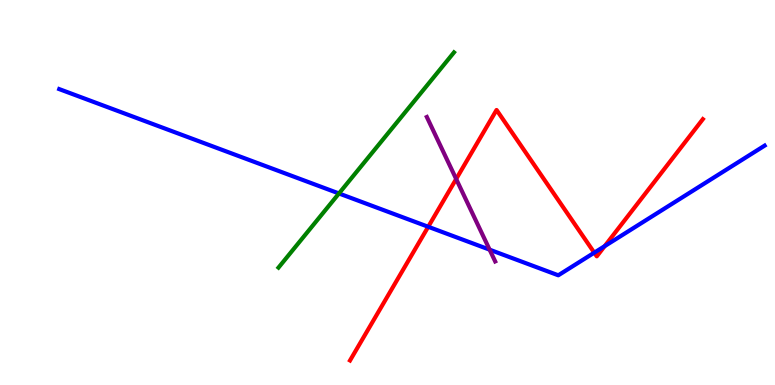[{'lines': ['blue', 'red'], 'intersections': [{'x': 5.53, 'y': 4.11}, {'x': 7.67, 'y': 3.44}, {'x': 7.8, 'y': 3.61}]}, {'lines': ['green', 'red'], 'intersections': []}, {'lines': ['purple', 'red'], 'intersections': [{'x': 5.89, 'y': 5.35}]}, {'lines': ['blue', 'green'], 'intersections': [{'x': 4.37, 'y': 4.97}]}, {'lines': ['blue', 'purple'], 'intersections': [{'x': 6.32, 'y': 3.51}]}, {'lines': ['green', 'purple'], 'intersections': []}]